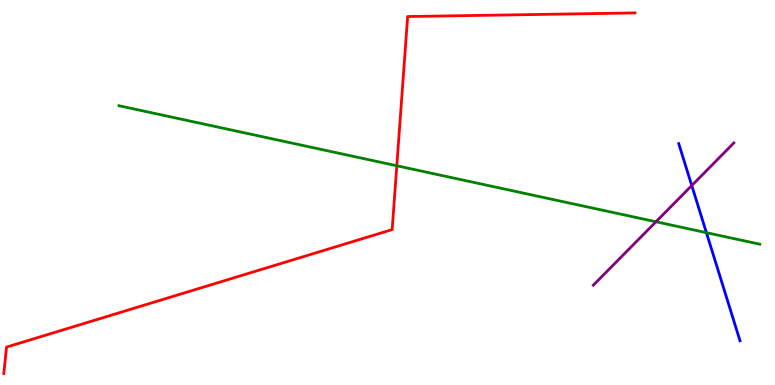[{'lines': ['blue', 'red'], 'intersections': []}, {'lines': ['green', 'red'], 'intersections': [{'x': 5.12, 'y': 5.69}]}, {'lines': ['purple', 'red'], 'intersections': []}, {'lines': ['blue', 'green'], 'intersections': [{'x': 9.11, 'y': 3.96}]}, {'lines': ['blue', 'purple'], 'intersections': [{'x': 8.93, 'y': 5.18}]}, {'lines': ['green', 'purple'], 'intersections': [{'x': 8.46, 'y': 4.24}]}]